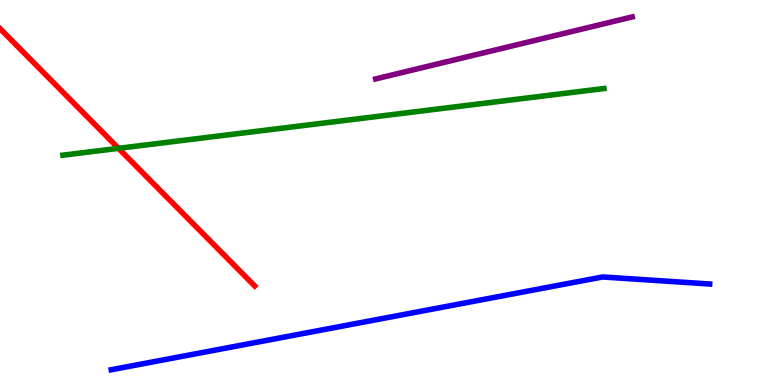[{'lines': ['blue', 'red'], 'intersections': []}, {'lines': ['green', 'red'], 'intersections': [{'x': 1.53, 'y': 6.15}]}, {'lines': ['purple', 'red'], 'intersections': []}, {'lines': ['blue', 'green'], 'intersections': []}, {'lines': ['blue', 'purple'], 'intersections': []}, {'lines': ['green', 'purple'], 'intersections': []}]